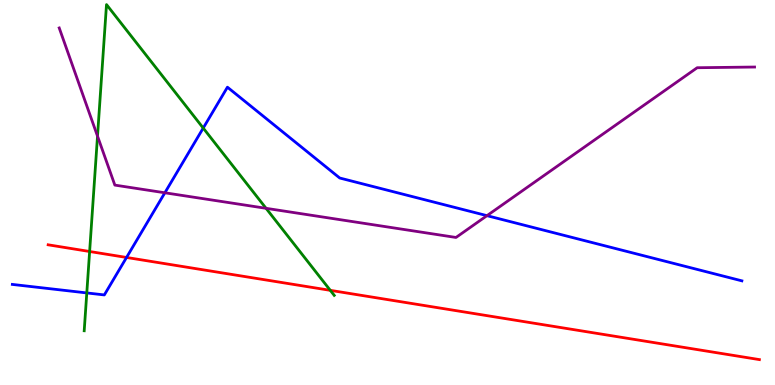[{'lines': ['blue', 'red'], 'intersections': [{'x': 1.63, 'y': 3.31}]}, {'lines': ['green', 'red'], 'intersections': [{'x': 1.16, 'y': 3.47}, {'x': 4.26, 'y': 2.46}]}, {'lines': ['purple', 'red'], 'intersections': []}, {'lines': ['blue', 'green'], 'intersections': [{'x': 1.12, 'y': 2.39}, {'x': 2.62, 'y': 6.67}]}, {'lines': ['blue', 'purple'], 'intersections': [{'x': 2.13, 'y': 4.99}, {'x': 6.28, 'y': 4.4}]}, {'lines': ['green', 'purple'], 'intersections': [{'x': 1.26, 'y': 6.46}, {'x': 3.43, 'y': 4.59}]}]